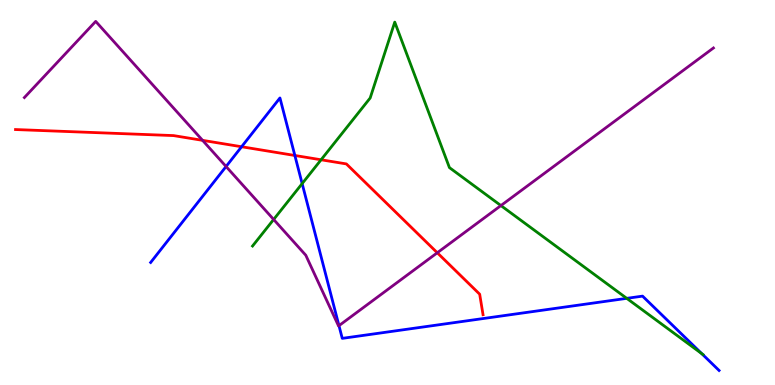[{'lines': ['blue', 'red'], 'intersections': [{'x': 3.12, 'y': 6.19}, {'x': 3.8, 'y': 5.96}]}, {'lines': ['green', 'red'], 'intersections': [{'x': 4.14, 'y': 5.85}]}, {'lines': ['purple', 'red'], 'intersections': [{'x': 2.61, 'y': 6.35}, {'x': 5.64, 'y': 3.43}]}, {'lines': ['blue', 'green'], 'intersections': [{'x': 3.9, 'y': 5.23}, {'x': 8.09, 'y': 2.25}, {'x': 9.06, 'y': 0.814}]}, {'lines': ['blue', 'purple'], 'intersections': [{'x': 2.92, 'y': 5.68}, {'x': 4.37, 'y': 1.54}]}, {'lines': ['green', 'purple'], 'intersections': [{'x': 3.53, 'y': 4.3}, {'x': 6.46, 'y': 4.66}]}]